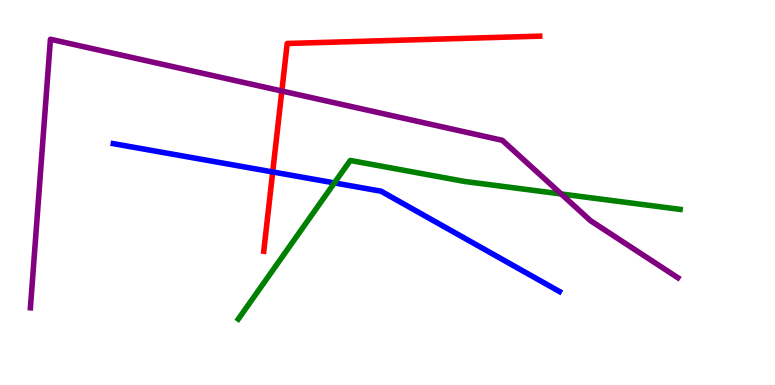[{'lines': ['blue', 'red'], 'intersections': [{'x': 3.52, 'y': 5.53}]}, {'lines': ['green', 'red'], 'intersections': []}, {'lines': ['purple', 'red'], 'intersections': [{'x': 3.64, 'y': 7.64}]}, {'lines': ['blue', 'green'], 'intersections': [{'x': 4.32, 'y': 5.25}]}, {'lines': ['blue', 'purple'], 'intersections': []}, {'lines': ['green', 'purple'], 'intersections': [{'x': 7.24, 'y': 4.96}]}]